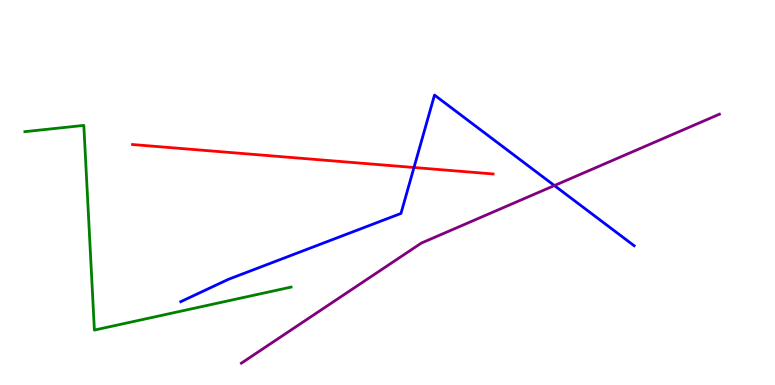[{'lines': ['blue', 'red'], 'intersections': [{'x': 5.34, 'y': 5.65}]}, {'lines': ['green', 'red'], 'intersections': []}, {'lines': ['purple', 'red'], 'intersections': []}, {'lines': ['blue', 'green'], 'intersections': []}, {'lines': ['blue', 'purple'], 'intersections': [{'x': 7.15, 'y': 5.18}]}, {'lines': ['green', 'purple'], 'intersections': []}]